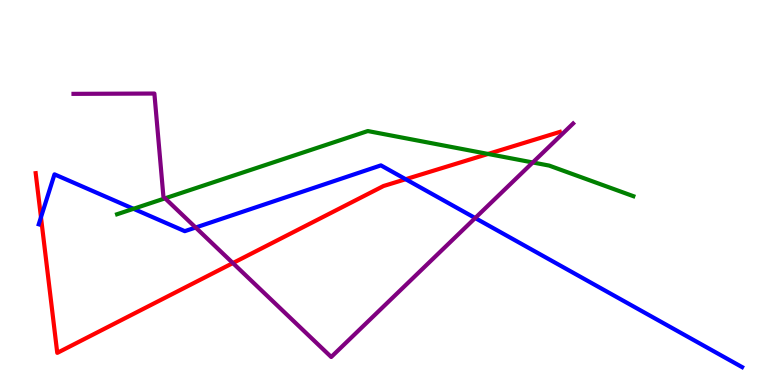[{'lines': ['blue', 'red'], 'intersections': [{'x': 0.529, 'y': 4.36}, {'x': 5.23, 'y': 5.35}]}, {'lines': ['green', 'red'], 'intersections': [{'x': 6.3, 'y': 6.0}]}, {'lines': ['purple', 'red'], 'intersections': [{'x': 3.0, 'y': 3.17}]}, {'lines': ['blue', 'green'], 'intersections': [{'x': 1.72, 'y': 4.58}]}, {'lines': ['blue', 'purple'], 'intersections': [{'x': 2.52, 'y': 4.09}, {'x': 6.13, 'y': 4.34}]}, {'lines': ['green', 'purple'], 'intersections': [{'x': 2.13, 'y': 4.85}, {'x': 6.87, 'y': 5.78}]}]